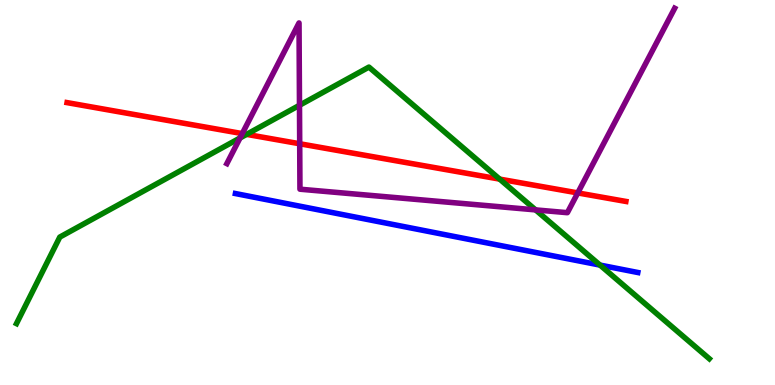[{'lines': ['blue', 'red'], 'intersections': []}, {'lines': ['green', 'red'], 'intersections': [{'x': 3.18, 'y': 6.51}, {'x': 6.45, 'y': 5.35}]}, {'lines': ['purple', 'red'], 'intersections': [{'x': 3.13, 'y': 6.53}, {'x': 3.87, 'y': 6.27}, {'x': 7.46, 'y': 4.99}]}, {'lines': ['blue', 'green'], 'intersections': [{'x': 7.74, 'y': 3.11}]}, {'lines': ['blue', 'purple'], 'intersections': []}, {'lines': ['green', 'purple'], 'intersections': [{'x': 3.1, 'y': 6.42}, {'x': 3.86, 'y': 7.27}, {'x': 6.91, 'y': 4.55}]}]